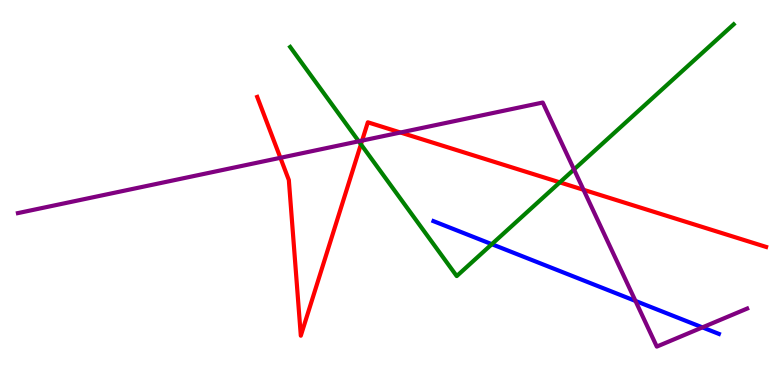[{'lines': ['blue', 'red'], 'intersections': []}, {'lines': ['green', 'red'], 'intersections': [{'x': 4.66, 'y': 6.25}, {'x': 7.22, 'y': 5.26}]}, {'lines': ['purple', 'red'], 'intersections': [{'x': 3.62, 'y': 5.9}, {'x': 4.67, 'y': 6.35}, {'x': 5.17, 'y': 6.56}, {'x': 7.53, 'y': 5.07}]}, {'lines': ['blue', 'green'], 'intersections': [{'x': 6.35, 'y': 3.66}]}, {'lines': ['blue', 'purple'], 'intersections': [{'x': 8.2, 'y': 2.18}, {'x': 9.06, 'y': 1.5}]}, {'lines': ['green', 'purple'], 'intersections': [{'x': 4.63, 'y': 6.33}, {'x': 7.41, 'y': 5.6}]}]